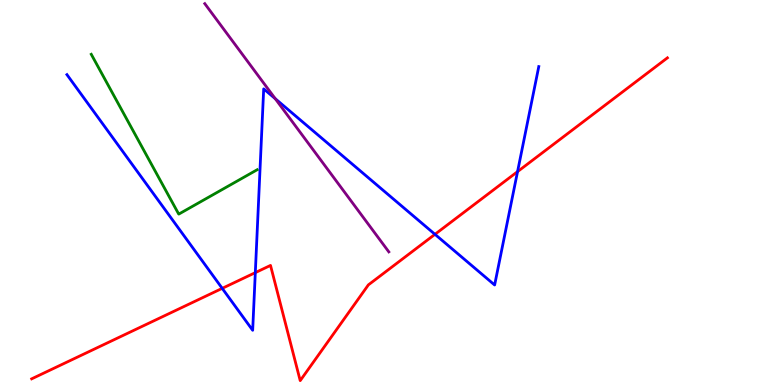[{'lines': ['blue', 'red'], 'intersections': [{'x': 2.87, 'y': 2.51}, {'x': 3.29, 'y': 2.92}, {'x': 5.61, 'y': 3.91}, {'x': 6.68, 'y': 5.54}]}, {'lines': ['green', 'red'], 'intersections': []}, {'lines': ['purple', 'red'], 'intersections': []}, {'lines': ['blue', 'green'], 'intersections': []}, {'lines': ['blue', 'purple'], 'intersections': [{'x': 3.55, 'y': 7.44}]}, {'lines': ['green', 'purple'], 'intersections': []}]